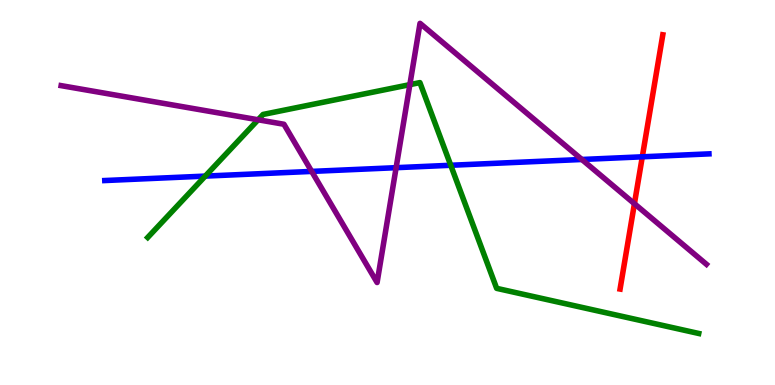[{'lines': ['blue', 'red'], 'intersections': [{'x': 8.29, 'y': 5.93}]}, {'lines': ['green', 'red'], 'intersections': []}, {'lines': ['purple', 'red'], 'intersections': [{'x': 8.19, 'y': 4.71}]}, {'lines': ['blue', 'green'], 'intersections': [{'x': 2.65, 'y': 5.43}, {'x': 5.82, 'y': 5.71}]}, {'lines': ['blue', 'purple'], 'intersections': [{'x': 4.02, 'y': 5.55}, {'x': 5.11, 'y': 5.64}, {'x': 7.51, 'y': 5.86}]}, {'lines': ['green', 'purple'], 'intersections': [{'x': 3.33, 'y': 6.89}, {'x': 5.29, 'y': 7.8}]}]